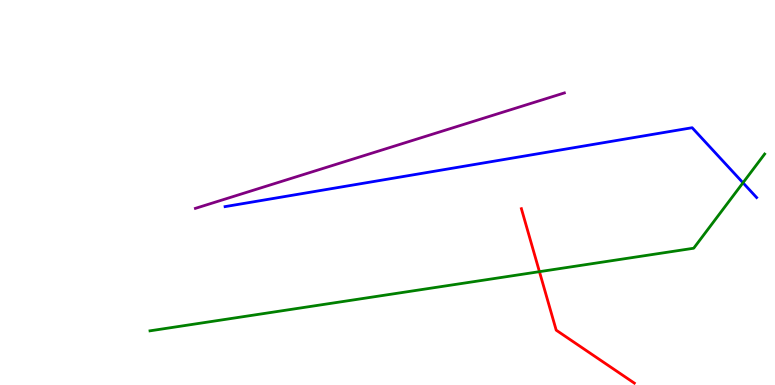[{'lines': ['blue', 'red'], 'intersections': []}, {'lines': ['green', 'red'], 'intersections': [{'x': 6.96, 'y': 2.94}]}, {'lines': ['purple', 'red'], 'intersections': []}, {'lines': ['blue', 'green'], 'intersections': [{'x': 9.59, 'y': 5.25}]}, {'lines': ['blue', 'purple'], 'intersections': []}, {'lines': ['green', 'purple'], 'intersections': []}]